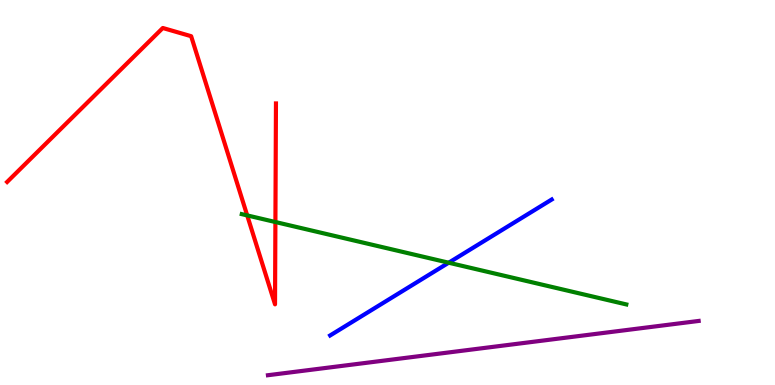[{'lines': ['blue', 'red'], 'intersections': []}, {'lines': ['green', 'red'], 'intersections': [{'x': 3.19, 'y': 4.41}, {'x': 3.55, 'y': 4.23}]}, {'lines': ['purple', 'red'], 'intersections': []}, {'lines': ['blue', 'green'], 'intersections': [{'x': 5.79, 'y': 3.18}]}, {'lines': ['blue', 'purple'], 'intersections': []}, {'lines': ['green', 'purple'], 'intersections': []}]